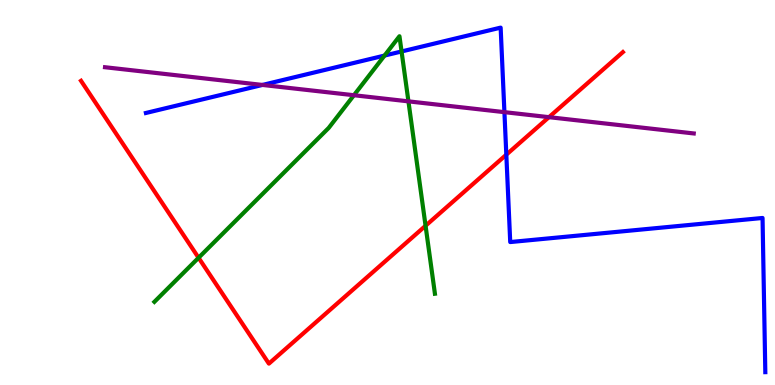[{'lines': ['blue', 'red'], 'intersections': [{'x': 6.53, 'y': 5.98}]}, {'lines': ['green', 'red'], 'intersections': [{'x': 2.56, 'y': 3.3}, {'x': 5.49, 'y': 4.14}]}, {'lines': ['purple', 'red'], 'intersections': [{'x': 7.08, 'y': 6.96}]}, {'lines': ['blue', 'green'], 'intersections': [{'x': 4.96, 'y': 8.56}, {'x': 5.18, 'y': 8.66}]}, {'lines': ['blue', 'purple'], 'intersections': [{'x': 3.39, 'y': 7.79}, {'x': 6.51, 'y': 7.09}]}, {'lines': ['green', 'purple'], 'intersections': [{'x': 4.57, 'y': 7.53}, {'x': 5.27, 'y': 7.37}]}]